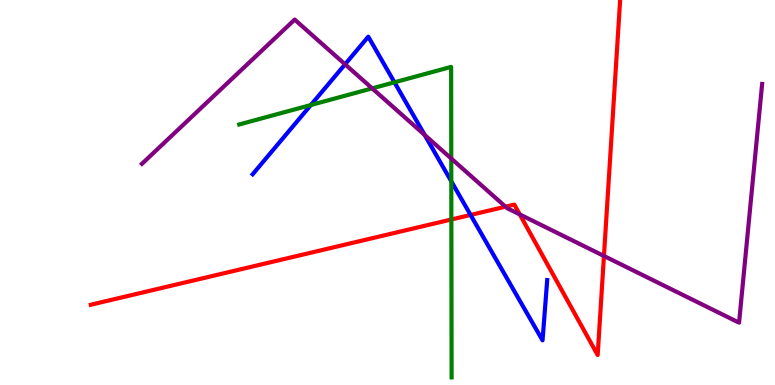[{'lines': ['blue', 'red'], 'intersections': [{'x': 6.07, 'y': 4.42}]}, {'lines': ['green', 'red'], 'intersections': [{'x': 5.82, 'y': 4.3}]}, {'lines': ['purple', 'red'], 'intersections': [{'x': 6.52, 'y': 4.63}, {'x': 6.71, 'y': 4.43}, {'x': 7.79, 'y': 3.35}]}, {'lines': ['blue', 'green'], 'intersections': [{'x': 4.01, 'y': 7.27}, {'x': 5.09, 'y': 7.86}, {'x': 5.82, 'y': 5.29}]}, {'lines': ['blue', 'purple'], 'intersections': [{'x': 4.45, 'y': 8.33}, {'x': 5.48, 'y': 6.49}]}, {'lines': ['green', 'purple'], 'intersections': [{'x': 4.8, 'y': 7.71}, {'x': 5.82, 'y': 5.88}]}]